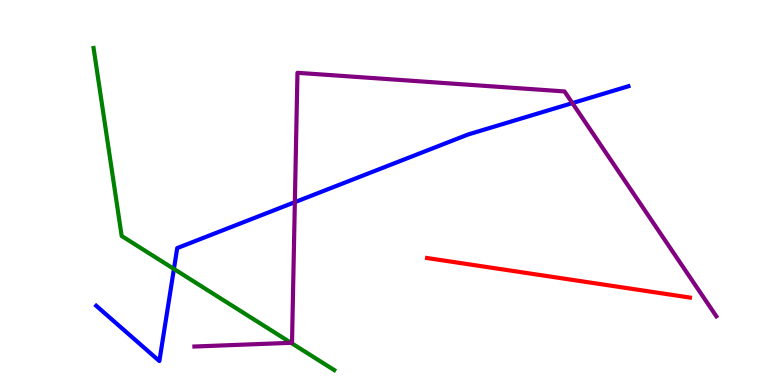[{'lines': ['blue', 'red'], 'intersections': []}, {'lines': ['green', 'red'], 'intersections': []}, {'lines': ['purple', 'red'], 'intersections': []}, {'lines': ['blue', 'green'], 'intersections': [{'x': 2.24, 'y': 3.01}]}, {'lines': ['blue', 'purple'], 'intersections': [{'x': 3.8, 'y': 4.75}, {'x': 7.39, 'y': 7.32}]}, {'lines': ['green', 'purple'], 'intersections': [{'x': 3.75, 'y': 1.1}]}]